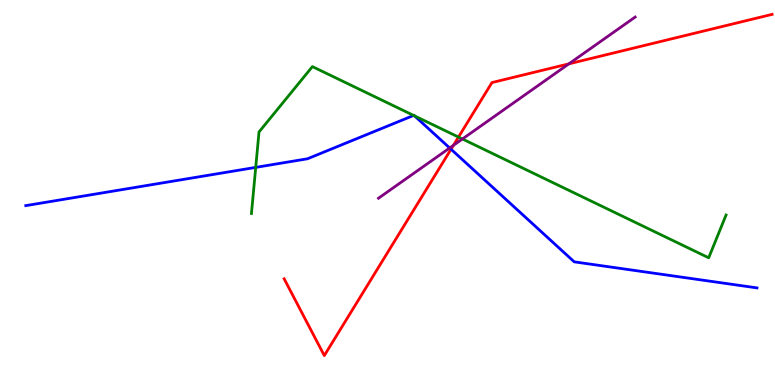[{'lines': ['blue', 'red'], 'intersections': [{'x': 5.82, 'y': 6.12}]}, {'lines': ['green', 'red'], 'intersections': [{'x': 5.92, 'y': 6.44}]}, {'lines': ['purple', 'red'], 'intersections': [{'x': 5.85, 'y': 6.22}, {'x': 7.34, 'y': 8.34}]}, {'lines': ['blue', 'green'], 'intersections': [{'x': 3.3, 'y': 5.65}, {'x': 5.34, 'y': 7.0}, {'x': 5.35, 'y': 6.99}]}, {'lines': ['blue', 'purple'], 'intersections': [{'x': 5.8, 'y': 6.16}]}, {'lines': ['green', 'purple'], 'intersections': [{'x': 5.97, 'y': 6.39}]}]